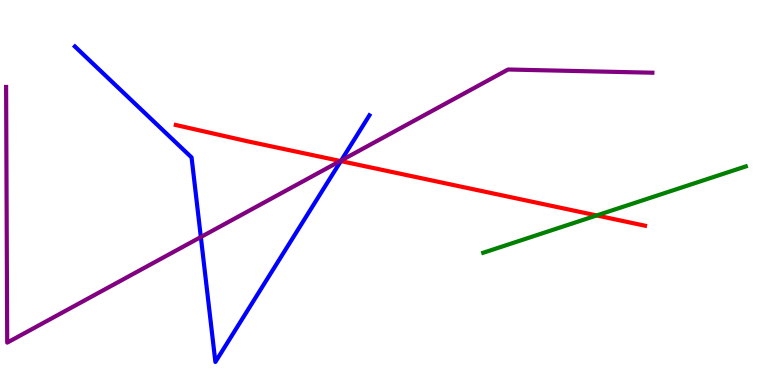[{'lines': ['blue', 'red'], 'intersections': [{'x': 4.4, 'y': 5.82}]}, {'lines': ['green', 'red'], 'intersections': [{'x': 7.7, 'y': 4.4}]}, {'lines': ['purple', 'red'], 'intersections': [{'x': 4.39, 'y': 5.82}]}, {'lines': ['blue', 'green'], 'intersections': []}, {'lines': ['blue', 'purple'], 'intersections': [{'x': 2.59, 'y': 3.84}, {'x': 4.4, 'y': 5.83}]}, {'lines': ['green', 'purple'], 'intersections': []}]